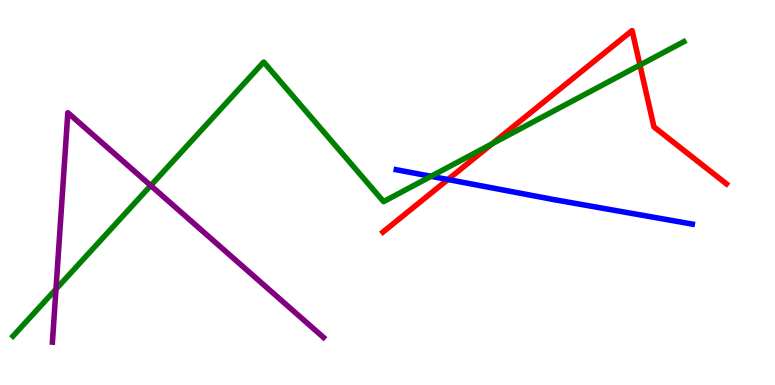[{'lines': ['blue', 'red'], 'intersections': [{'x': 5.78, 'y': 5.34}]}, {'lines': ['green', 'red'], 'intersections': [{'x': 6.35, 'y': 6.26}, {'x': 8.26, 'y': 8.31}]}, {'lines': ['purple', 'red'], 'intersections': []}, {'lines': ['blue', 'green'], 'intersections': [{'x': 5.56, 'y': 5.42}]}, {'lines': ['blue', 'purple'], 'intersections': []}, {'lines': ['green', 'purple'], 'intersections': [{'x': 0.722, 'y': 2.49}, {'x': 1.94, 'y': 5.18}]}]